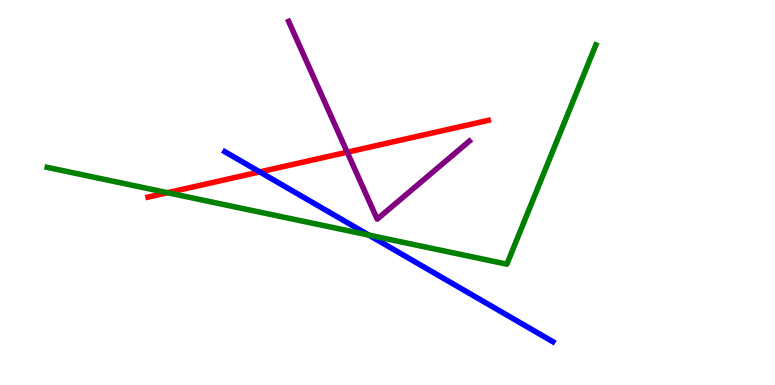[{'lines': ['blue', 'red'], 'intersections': [{'x': 3.35, 'y': 5.53}]}, {'lines': ['green', 'red'], 'intersections': [{'x': 2.16, 'y': 4.99}]}, {'lines': ['purple', 'red'], 'intersections': [{'x': 4.48, 'y': 6.05}]}, {'lines': ['blue', 'green'], 'intersections': [{'x': 4.76, 'y': 3.89}]}, {'lines': ['blue', 'purple'], 'intersections': []}, {'lines': ['green', 'purple'], 'intersections': []}]